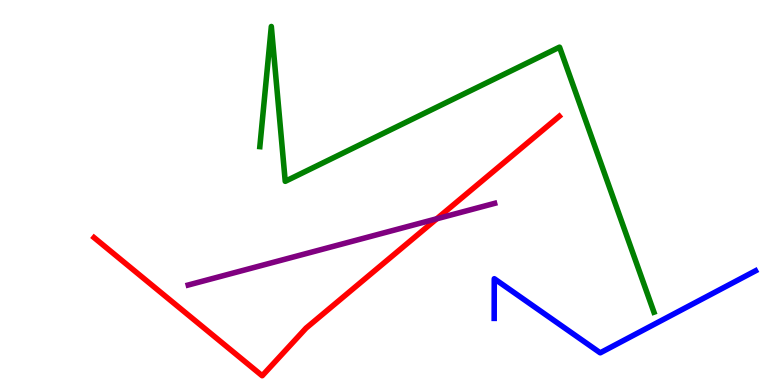[{'lines': ['blue', 'red'], 'intersections': []}, {'lines': ['green', 'red'], 'intersections': []}, {'lines': ['purple', 'red'], 'intersections': [{'x': 5.64, 'y': 4.32}]}, {'lines': ['blue', 'green'], 'intersections': []}, {'lines': ['blue', 'purple'], 'intersections': []}, {'lines': ['green', 'purple'], 'intersections': []}]